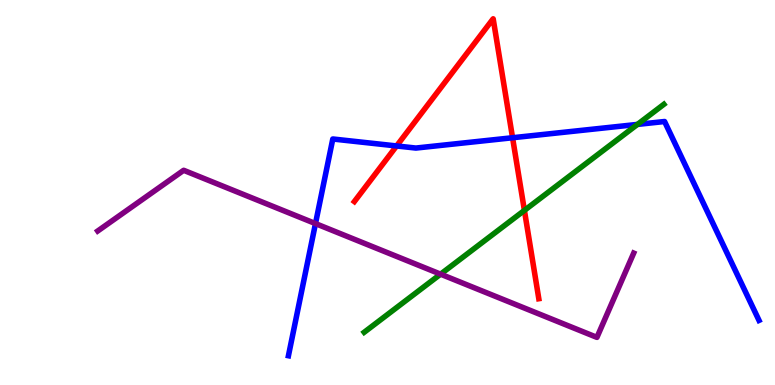[{'lines': ['blue', 'red'], 'intersections': [{'x': 5.12, 'y': 6.21}, {'x': 6.61, 'y': 6.42}]}, {'lines': ['green', 'red'], 'intersections': [{'x': 6.77, 'y': 4.54}]}, {'lines': ['purple', 'red'], 'intersections': []}, {'lines': ['blue', 'green'], 'intersections': [{'x': 8.23, 'y': 6.77}]}, {'lines': ['blue', 'purple'], 'intersections': [{'x': 4.07, 'y': 4.19}]}, {'lines': ['green', 'purple'], 'intersections': [{'x': 5.68, 'y': 2.88}]}]